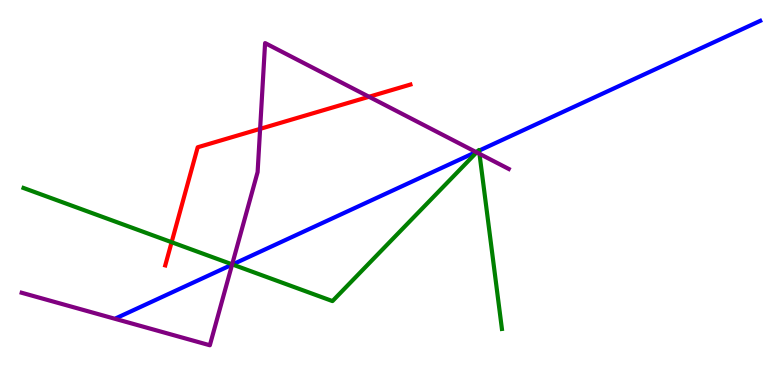[{'lines': ['blue', 'red'], 'intersections': []}, {'lines': ['green', 'red'], 'intersections': [{'x': 2.21, 'y': 3.71}]}, {'lines': ['purple', 'red'], 'intersections': [{'x': 3.36, 'y': 6.65}, {'x': 4.76, 'y': 7.49}]}, {'lines': ['blue', 'green'], 'intersections': [{'x': 3.0, 'y': 3.13}, {'x': 6.16, 'y': 6.07}, {'x': 6.18, 'y': 6.09}]}, {'lines': ['blue', 'purple'], 'intersections': [{'x': 2.99, 'y': 3.13}, {'x': 6.14, 'y': 6.05}]}, {'lines': ['green', 'purple'], 'intersections': [{'x': 3.0, 'y': 3.13}, {'x': 6.15, 'y': 6.04}, {'x': 6.19, 'y': 6.0}]}]